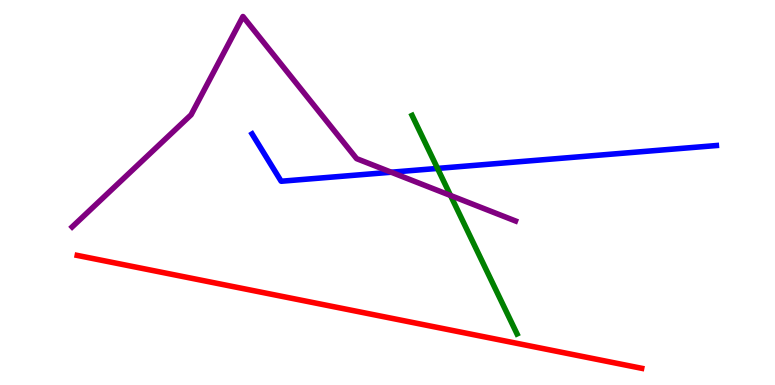[{'lines': ['blue', 'red'], 'intersections': []}, {'lines': ['green', 'red'], 'intersections': []}, {'lines': ['purple', 'red'], 'intersections': []}, {'lines': ['blue', 'green'], 'intersections': [{'x': 5.65, 'y': 5.63}]}, {'lines': ['blue', 'purple'], 'intersections': [{'x': 5.05, 'y': 5.53}]}, {'lines': ['green', 'purple'], 'intersections': [{'x': 5.81, 'y': 4.92}]}]